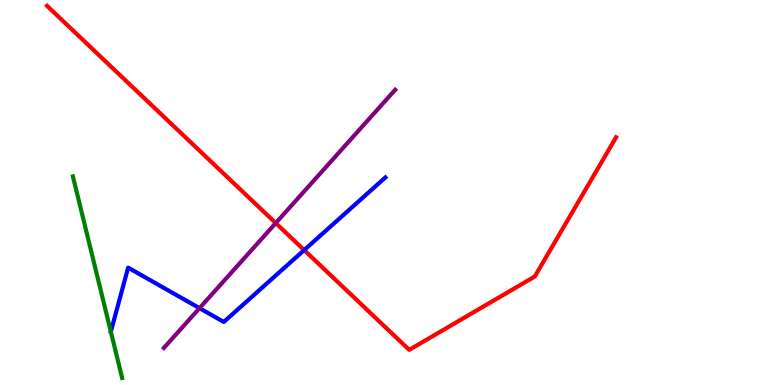[{'lines': ['blue', 'red'], 'intersections': [{'x': 3.92, 'y': 3.5}]}, {'lines': ['green', 'red'], 'intersections': []}, {'lines': ['purple', 'red'], 'intersections': [{'x': 3.56, 'y': 4.21}]}, {'lines': ['blue', 'green'], 'intersections': [{'x': 1.43, 'y': 1.39}]}, {'lines': ['blue', 'purple'], 'intersections': [{'x': 2.57, 'y': 2.0}]}, {'lines': ['green', 'purple'], 'intersections': []}]